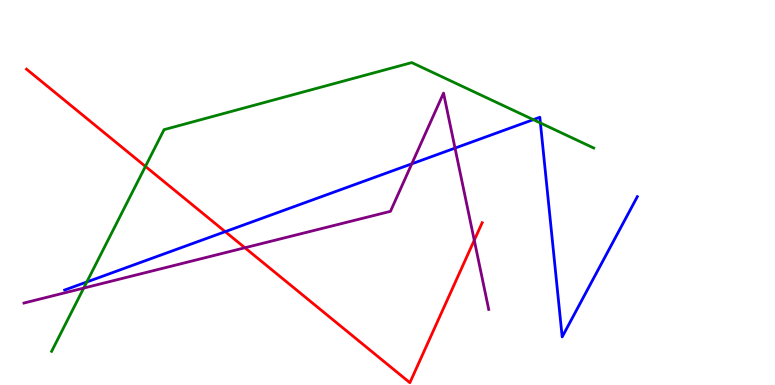[{'lines': ['blue', 'red'], 'intersections': [{'x': 2.91, 'y': 3.98}]}, {'lines': ['green', 'red'], 'intersections': [{'x': 1.88, 'y': 5.68}]}, {'lines': ['purple', 'red'], 'intersections': [{'x': 3.16, 'y': 3.56}, {'x': 6.12, 'y': 3.76}]}, {'lines': ['blue', 'green'], 'intersections': [{'x': 1.12, 'y': 2.68}, {'x': 6.88, 'y': 6.89}, {'x': 6.97, 'y': 6.81}]}, {'lines': ['blue', 'purple'], 'intersections': [{'x': 5.31, 'y': 5.74}, {'x': 5.87, 'y': 6.15}]}, {'lines': ['green', 'purple'], 'intersections': [{'x': 1.08, 'y': 2.52}]}]